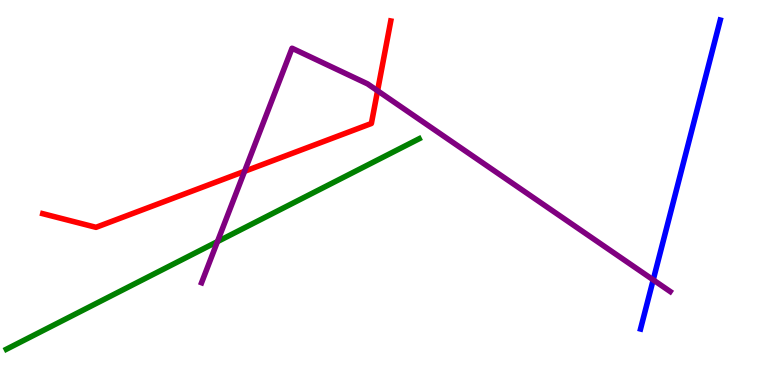[{'lines': ['blue', 'red'], 'intersections': []}, {'lines': ['green', 'red'], 'intersections': []}, {'lines': ['purple', 'red'], 'intersections': [{'x': 3.16, 'y': 5.55}, {'x': 4.87, 'y': 7.64}]}, {'lines': ['blue', 'green'], 'intersections': []}, {'lines': ['blue', 'purple'], 'intersections': [{'x': 8.43, 'y': 2.73}]}, {'lines': ['green', 'purple'], 'intersections': [{'x': 2.81, 'y': 3.72}]}]